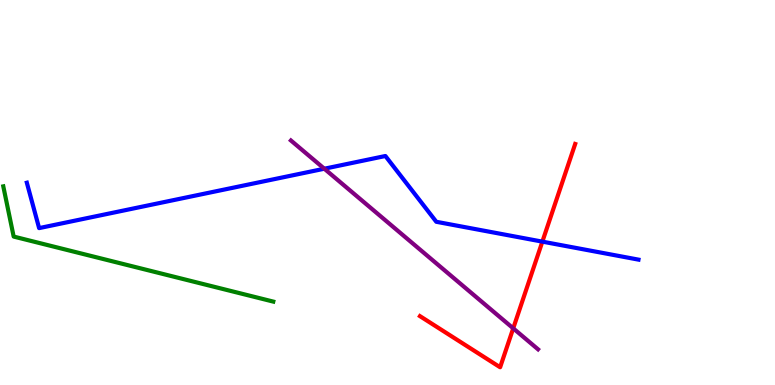[{'lines': ['blue', 'red'], 'intersections': [{'x': 7.0, 'y': 3.72}]}, {'lines': ['green', 'red'], 'intersections': []}, {'lines': ['purple', 'red'], 'intersections': [{'x': 6.62, 'y': 1.47}]}, {'lines': ['blue', 'green'], 'intersections': []}, {'lines': ['blue', 'purple'], 'intersections': [{'x': 4.18, 'y': 5.62}]}, {'lines': ['green', 'purple'], 'intersections': []}]